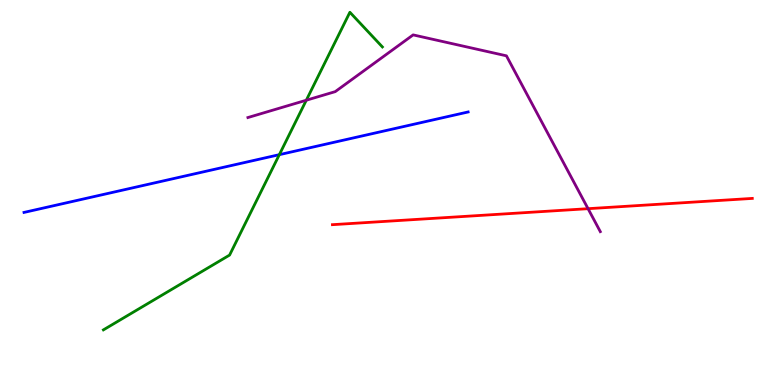[{'lines': ['blue', 'red'], 'intersections': []}, {'lines': ['green', 'red'], 'intersections': []}, {'lines': ['purple', 'red'], 'intersections': [{'x': 7.59, 'y': 4.58}]}, {'lines': ['blue', 'green'], 'intersections': [{'x': 3.6, 'y': 5.98}]}, {'lines': ['blue', 'purple'], 'intersections': []}, {'lines': ['green', 'purple'], 'intersections': [{'x': 3.95, 'y': 7.4}]}]